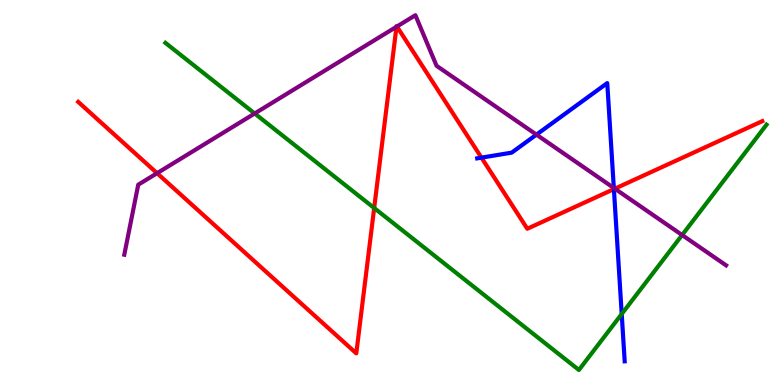[{'lines': ['blue', 'red'], 'intersections': [{'x': 6.21, 'y': 5.91}, {'x': 7.92, 'y': 5.09}]}, {'lines': ['green', 'red'], 'intersections': [{'x': 4.83, 'y': 4.6}]}, {'lines': ['purple', 'red'], 'intersections': [{'x': 2.03, 'y': 5.5}, {'x': 5.12, 'y': 9.3}, {'x': 5.12, 'y': 9.31}, {'x': 7.93, 'y': 5.1}]}, {'lines': ['blue', 'green'], 'intersections': [{'x': 8.02, 'y': 1.84}]}, {'lines': ['blue', 'purple'], 'intersections': [{'x': 6.92, 'y': 6.5}, {'x': 7.92, 'y': 5.12}]}, {'lines': ['green', 'purple'], 'intersections': [{'x': 3.29, 'y': 7.05}, {'x': 8.8, 'y': 3.9}]}]